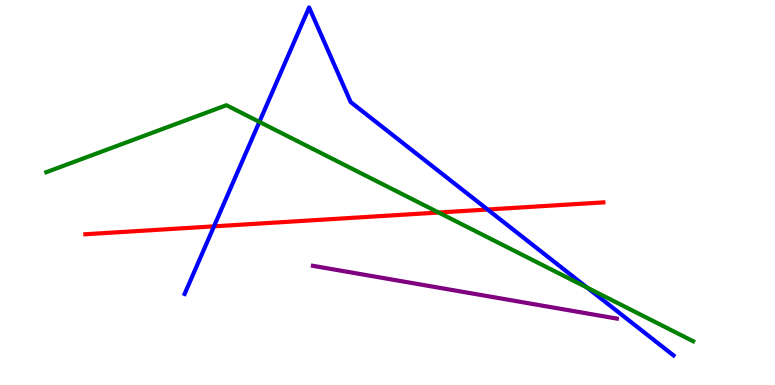[{'lines': ['blue', 'red'], 'intersections': [{'x': 2.76, 'y': 4.12}, {'x': 6.29, 'y': 4.56}]}, {'lines': ['green', 'red'], 'intersections': [{'x': 5.66, 'y': 4.48}]}, {'lines': ['purple', 'red'], 'intersections': []}, {'lines': ['blue', 'green'], 'intersections': [{'x': 3.35, 'y': 6.83}, {'x': 7.58, 'y': 2.53}]}, {'lines': ['blue', 'purple'], 'intersections': []}, {'lines': ['green', 'purple'], 'intersections': []}]